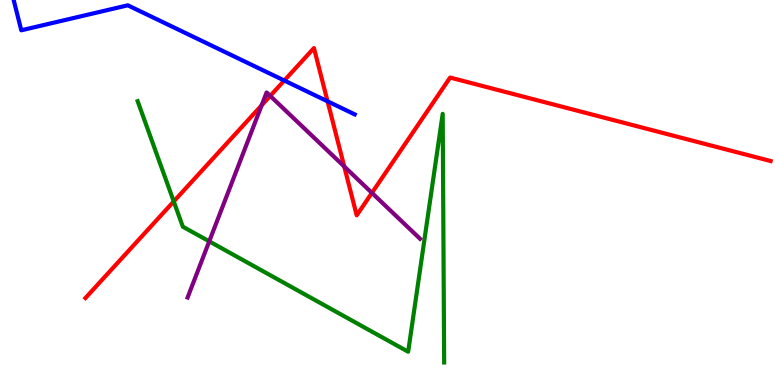[{'lines': ['blue', 'red'], 'intersections': [{'x': 3.67, 'y': 7.91}, {'x': 4.23, 'y': 7.37}]}, {'lines': ['green', 'red'], 'intersections': [{'x': 2.24, 'y': 4.77}]}, {'lines': ['purple', 'red'], 'intersections': [{'x': 3.38, 'y': 7.27}, {'x': 3.49, 'y': 7.51}, {'x': 4.44, 'y': 5.68}, {'x': 4.8, 'y': 4.99}]}, {'lines': ['blue', 'green'], 'intersections': []}, {'lines': ['blue', 'purple'], 'intersections': []}, {'lines': ['green', 'purple'], 'intersections': [{'x': 2.7, 'y': 3.73}]}]